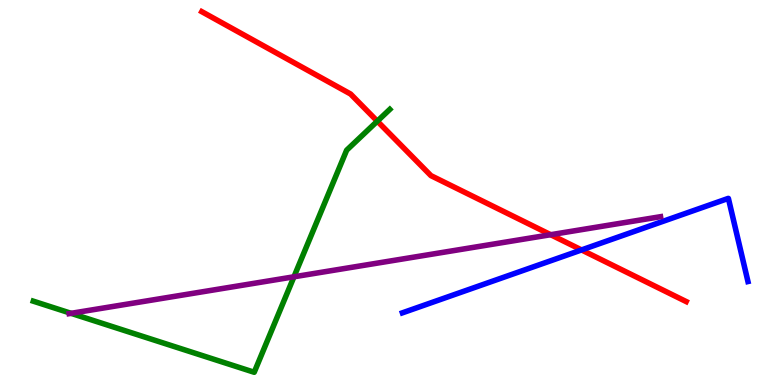[{'lines': ['blue', 'red'], 'intersections': [{'x': 7.5, 'y': 3.51}]}, {'lines': ['green', 'red'], 'intersections': [{'x': 4.87, 'y': 6.85}]}, {'lines': ['purple', 'red'], 'intersections': [{'x': 7.11, 'y': 3.9}]}, {'lines': ['blue', 'green'], 'intersections': []}, {'lines': ['blue', 'purple'], 'intersections': []}, {'lines': ['green', 'purple'], 'intersections': [{'x': 0.917, 'y': 1.86}, {'x': 3.79, 'y': 2.81}]}]